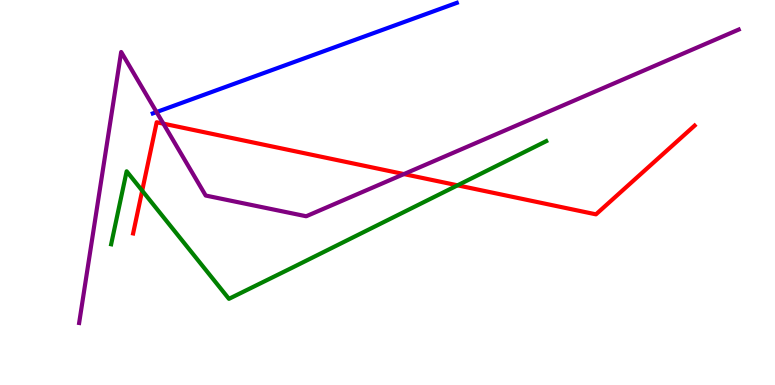[{'lines': ['blue', 'red'], 'intersections': []}, {'lines': ['green', 'red'], 'intersections': [{'x': 1.83, 'y': 5.05}, {'x': 5.9, 'y': 5.19}]}, {'lines': ['purple', 'red'], 'intersections': [{'x': 2.11, 'y': 6.79}, {'x': 5.21, 'y': 5.48}]}, {'lines': ['blue', 'green'], 'intersections': []}, {'lines': ['blue', 'purple'], 'intersections': [{'x': 2.02, 'y': 7.09}]}, {'lines': ['green', 'purple'], 'intersections': []}]